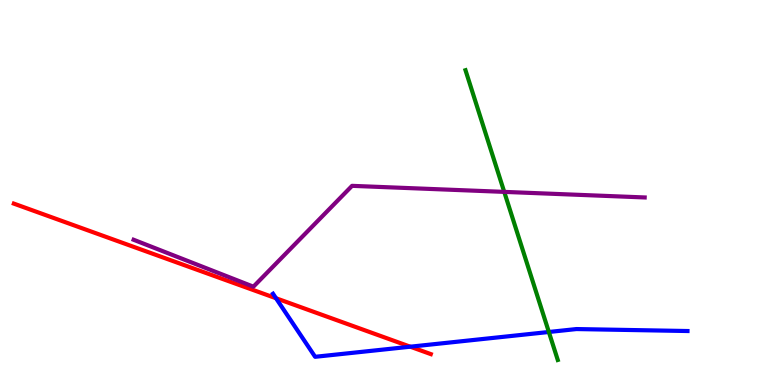[{'lines': ['blue', 'red'], 'intersections': [{'x': 3.56, 'y': 2.25}, {'x': 5.29, 'y': 0.995}]}, {'lines': ['green', 'red'], 'intersections': []}, {'lines': ['purple', 'red'], 'intersections': []}, {'lines': ['blue', 'green'], 'intersections': [{'x': 7.08, 'y': 1.38}]}, {'lines': ['blue', 'purple'], 'intersections': []}, {'lines': ['green', 'purple'], 'intersections': [{'x': 6.51, 'y': 5.02}]}]